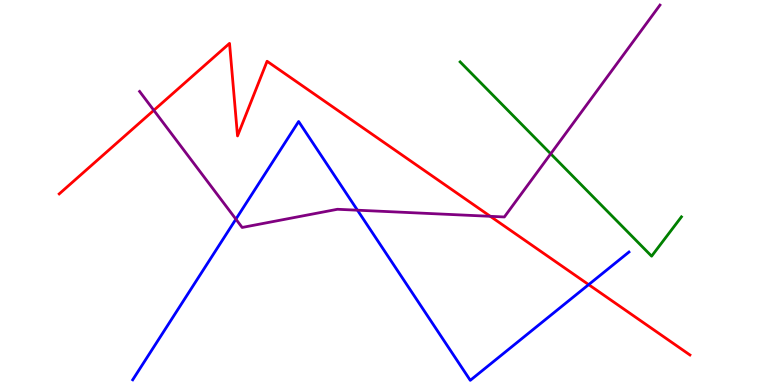[{'lines': ['blue', 'red'], 'intersections': [{'x': 7.6, 'y': 2.61}]}, {'lines': ['green', 'red'], 'intersections': []}, {'lines': ['purple', 'red'], 'intersections': [{'x': 1.98, 'y': 7.14}, {'x': 6.33, 'y': 4.38}]}, {'lines': ['blue', 'green'], 'intersections': []}, {'lines': ['blue', 'purple'], 'intersections': [{'x': 3.04, 'y': 4.31}, {'x': 4.61, 'y': 4.54}]}, {'lines': ['green', 'purple'], 'intersections': [{'x': 7.11, 'y': 6.0}]}]